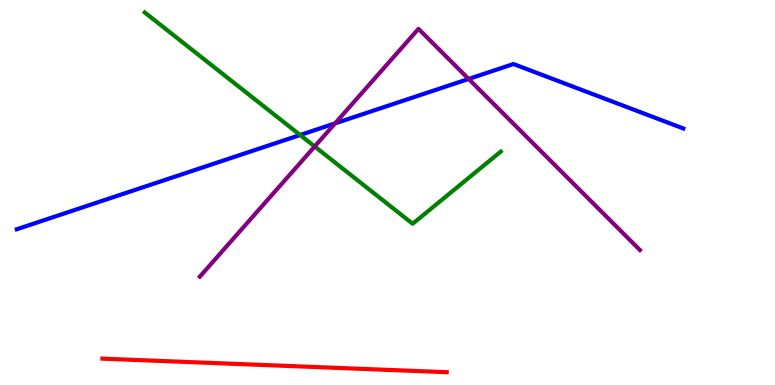[{'lines': ['blue', 'red'], 'intersections': []}, {'lines': ['green', 'red'], 'intersections': []}, {'lines': ['purple', 'red'], 'intersections': []}, {'lines': ['blue', 'green'], 'intersections': [{'x': 3.87, 'y': 6.49}]}, {'lines': ['blue', 'purple'], 'intersections': [{'x': 4.32, 'y': 6.8}, {'x': 6.05, 'y': 7.95}]}, {'lines': ['green', 'purple'], 'intersections': [{'x': 4.06, 'y': 6.2}]}]